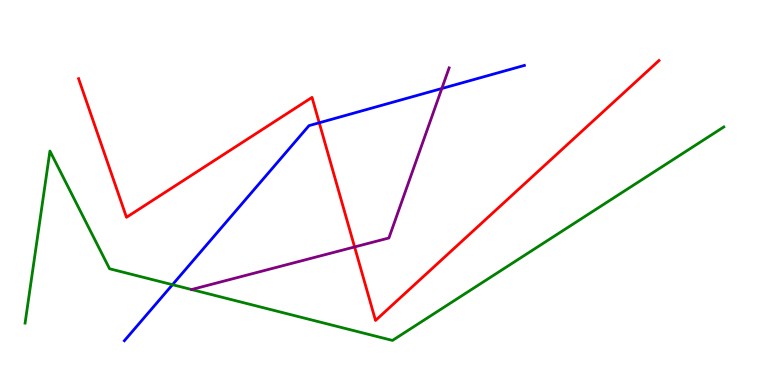[{'lines': ['blue', 'red'], 'intersections': [{'x': 4.12, 'y': 6.81}]}, {'lines': ['green', 'red'], 'intersections': []}, {'lines': ['purple', 'red'], 'intersections': [{'x': 4.58, 'y': 3.59}]}, {'lines': ['blue', 'green'], 'intersections': [{'x': 2.23, 'y': 2.61}]}, {'lines': ['blue', 'purple'], 'intersections': [{'x': 5.7, 'y': 7.7}]}, {'lines': ['green', 'purple'], 'intersections': []}]